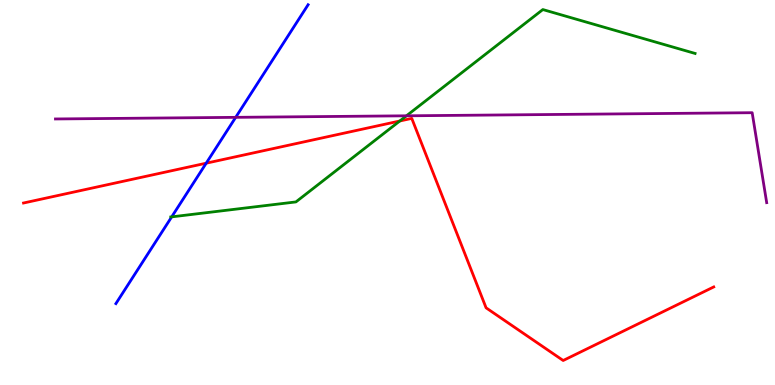[{'lines': ['blue', 'red'], 'intersections': [{'x': 2.66, 'y': 5.76}]}, {'lines': ['green', 'red'], 'intersections': [{'x': 5.16, 'y': 6.86}]}, {'lines': ['purple', 'red'], 'intersections': []}, {'lines': ['blue', 'green'], 'intersections': [{'x': 2.22, 'y': 4.37}]}, {'lines': ['blue', 'purple'], 'intersections': [{'x': 3.04, 'y': 6.95}]}, {'lines': ['green', 'purple'], 'intersections': [{'x': 5.24, 'y': 6.99}]}]